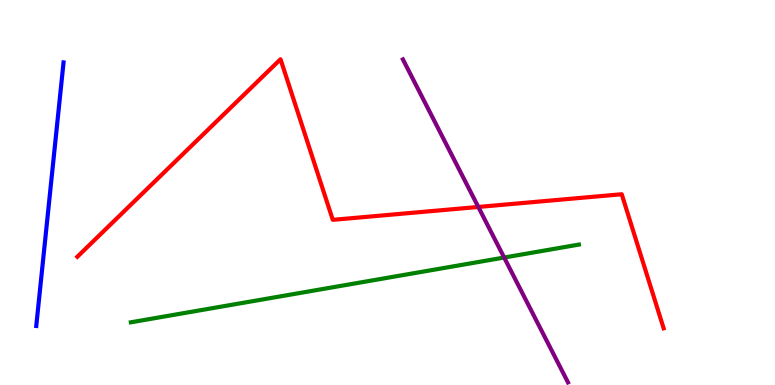[{'lines': ['blue', 'red'], 'intersections': []}, {'lines': ['green', 'red'], 'intersections': []}, {'lines': ['purple', 'red'], 'intersections': [{'x': 6.17, 'y': 4.62}]}, {'lines': ['blue', 'green'], 'intersections': []}, {'lines': ['blue', 'purple'], 'intersections': []}, {'lines': ['green', 'purple'], 'intersections': [{'x': 6.51, 'y': 3.31}]}]